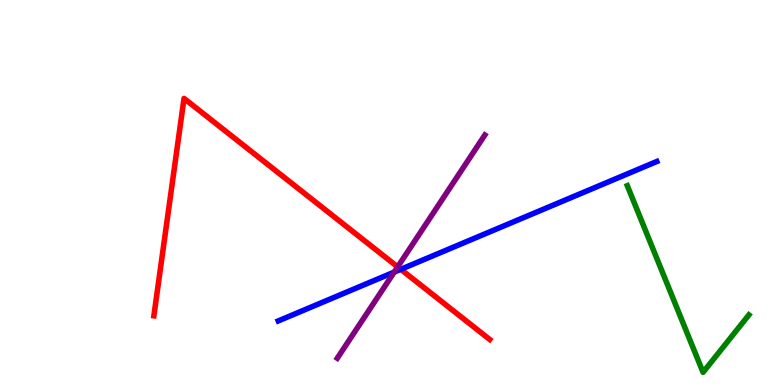[{'lines': ['blue', 'red'], 'intersections': [{'x': 5.17, 'y': 3.0}]}, {'lines': ['green', 'red'], 'intersections': []}, {'lines': ['purple', 'red'], 'intersections': [{'x': 5.13, 'y': 3.07}]}, {'lines': ['blue', 'green'], 'intersections': []}, {'lines': ['blue', 'purple'], 'intersections': [{'x': 5.09, 'y': 2.93}]}, {'lines': ['green', 'purple'], 'intersections': []}]